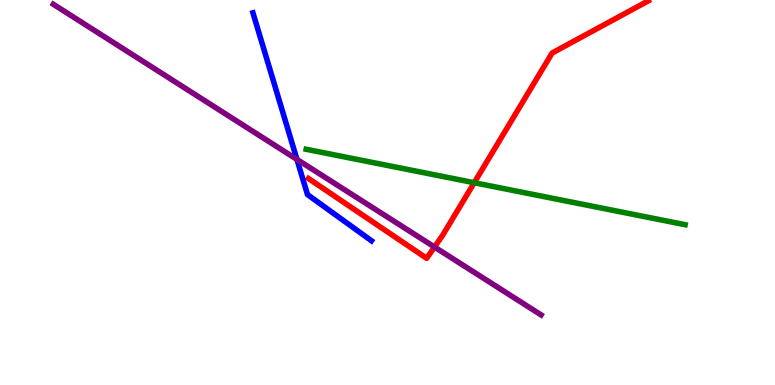[{'lines': ['blue', 'red'], 'intersections': []}, {'lines': ['green', 'red'], 'intersections': [{'x': 6.12, 'y': 5.25}]}, {'lines': ['purple', 'red'], 'intersections': [{'x': 5.61, 'y': 3.58}]}, {'lines': ['blue', 'green'], 'intersections': []}, {'lines': ['blue', 'purple'], 'intersections': [{'x': 3.83, 'y': 5.86}]}, {'lines': ['green', 'purple'], 'intersections': []}]